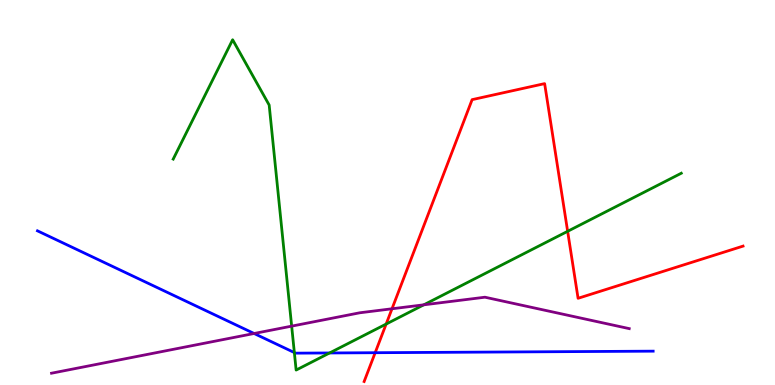[{'lines': ['blue', 'red'], 'intersections': [{'x': 4.84, 'y': 0.839}]}, {'lines': ['green', 'red'], 'intersections': [{'x': 4.98, 'y': 1.58}, {'x': 7.32, 'y': 3.99}]}, {'lines': ['purple', 'red'], 'intersections': [{'x': 5.06, 'y': 1.98}]}, {'lines': ['blue', 'green'], 'intersections': [{'x': 3.8, 'y': 0.843}, {'x': 4.25, 'y': 0.832}]}, {'lines': ['blue', 'purple'], 'intersections': [{'x': 3.28, 'y': 1.34}]}, {'lines': ['green', 'purple'], 'intersections': [{'x': 3.76, 'y': 1.53}, {'x': 5.47, 'y': 2.08}]}]